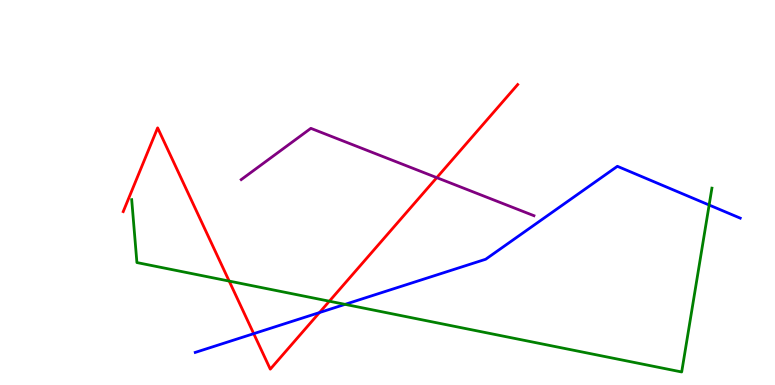[{'lines': ['blue', 'red'], 'intersections': [{'x': 3.27, 'y': 1.33}, {'x': 4.12, 'y': 1.88}]}, {'lines': ['green', 'red'], 'intersections': [{'x': 2.96, 'y': 2.7}, {'x': 4.25, 'y': 2.18}]}, {'lines': ['purple', 'red'], 'intersections': [{'x': 5.64, 'y': 5.39}]}, {'lines': ['blue', 'green'], 'intersections': [{'x': 4.45, 'y': 2.09}, {'x': 9.15, 'y': 4.67}]}, {'lines': ['blue', 'purple'], 'intersections': []}, {'lines': ['green', 'purple'], 'intersections': []}]